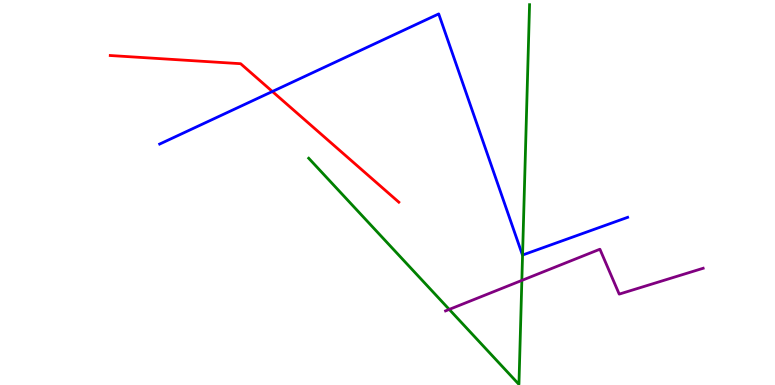[{'lines': ['blue', 'red'], 'intersections': [{'x': 3.51, 'y': 7.62}]}, {'lines': ['green', 'red'], 'intersections': []}, {'lines': ['purple', 'red'], 'intersections': []}, {'lines': ['blue', 'green'], 'intersections': [{'x': 6.74, 'y': 3.38}]}, {'lines': ['blue', 'purple'], 'intersections': []}, {'lines': ['green', 'purple'], 'intersections': [{'x': 5.8, 'y': 1.96}, {'x': 6.73, 'y': 2.72}]}]